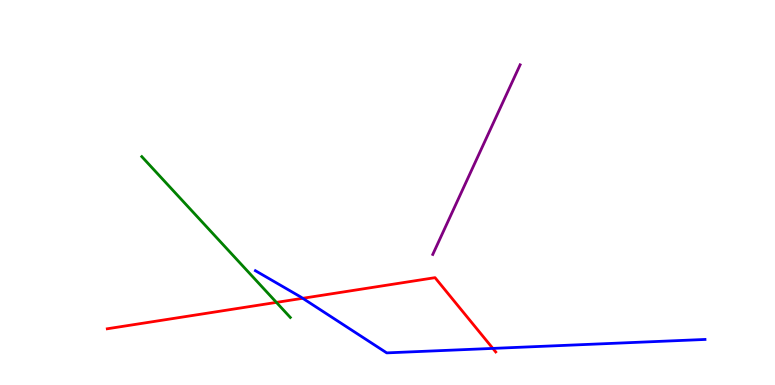[{'lines': ['blue', 'red'], 'intersections': [{'x': 3.91, 'y': 2.25}, {'x': 6.36, 'y': 0.951}]}, {'lines': ['green', 'red'], 'intersections': [{'x': 3.57, 'y': 2.15}]}, {'lines': ['purple', 'red'], 'intersections': []}, {'lines': ['blue', 'green'], 'intersections': []}, {'lines': ['blue', 'purple'], 'intersections': []}, {'lines': ['green', 'purple'], 'intersections': []}]